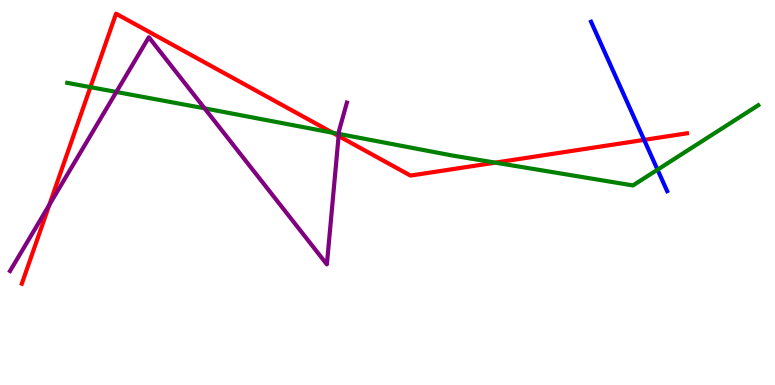[{'lines': ['blue', 'red'], 'intersections': [{'x': 8.31, 'y': 6.37}]}, {'lines': ['green', 'red'], 'intersections': [{'x': 1.17, 'y': 7.74}, {'x': 4.29, 'y': 6.55}, {'x': 6.39, 'y': 5.78}]}, {'lines': ['purple', 'red'], 'intersections': [{'x': 0.637, 'y': 4.68}, {'x': 4.37, 'y': 6.47}]}, {'lines': ['blue', 'green'], 'intersections': [{'x': 8.48, 'y': 5.59}]}, {'lines': ['blue', 'purple'], 'intersections': []}, {'lines': ['green', 'purple'], 'intersections': [{'x': 1.5, 'y': 7.61}, {'x': 2.64, 'y': 7.19}, {'x': 4.37, 'y': 6.52}]}]